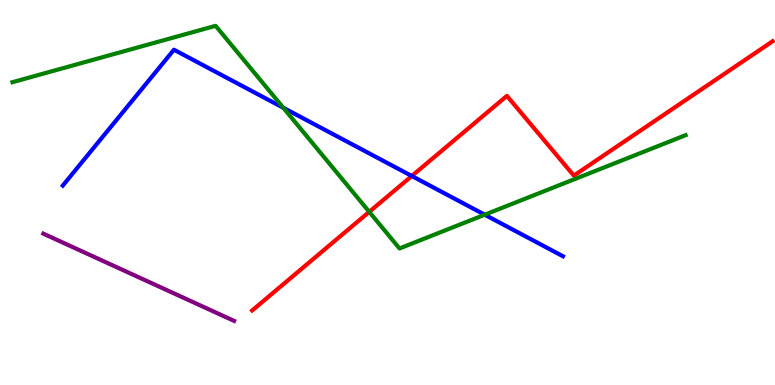[{'lines': ['blue', 'red'], 'intersections': [{'x': 5.31, 'y': 5.43}]}, {'lines': ['green', 'red'], 'intersections': [{'x': 4.76, 'y': 4.5}]}, {'lines': ['purple', 'red'], 'intersections': []}, {'lines': ['blue', 'green'], 'intersections': [{'x': 3.66, 'y': 7.2}, {'x': 6.25, 'y': 4.42}]}, {'lines': ['blue', 'purple'], 'intersections': []}, {'lines': ['green', 'purple'], 'intersections': []}]